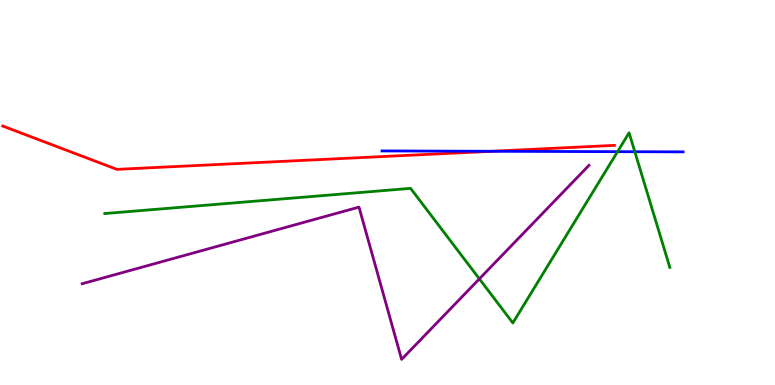[{'lines': ['blue', 'red'], 'intersections': [{'x': 6.35, 'y': 6.07}]}, {'lines': ['green', 'red'], 'intersections': []}, {'lines': ['purple', 'red'], 'intersections': []}, {'lines': ['blue', 'green'], 'intersections': [{'x': 7.97, 'y': 6.06}, {'x': 8.19, 'y': 6.06}]}, {'lines': ['blue', 'purple'], 'intersections': []}, {'lines': ['green', 'purple'], 'intersections': [{'x': 6.19, 'y': 2.76}]}]